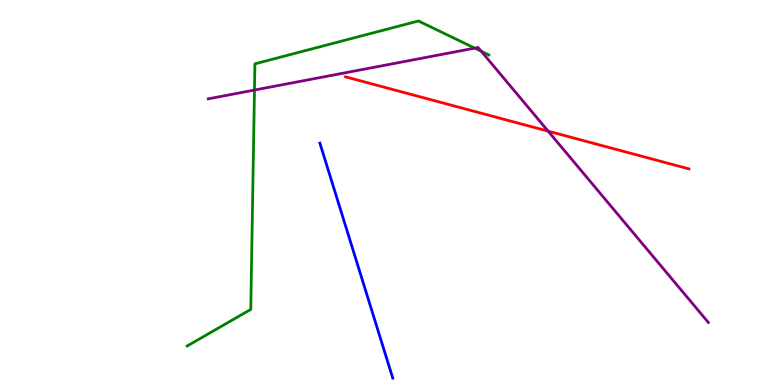[{'lines': ['blue', 'red'], 'intersections': []}, {'lines': ['green', 'red'], 'intersections': []}, {'lines': ['purple', 'red'], 'intersections': [{'x': 7.07, 'y': 6.59}]}, {'lines': ['blue', 'green'], 'intersections': []}, {'lines': ['blue', 'purple'], 'intersections': []}, {'lines': ['green', 'purple'], 'intersections': [{'x': 3.28, 'y': 7.66}, {'x': 6.13, 'y': 8.75}, {'x': 6.21, 'y': 8.67}]}]